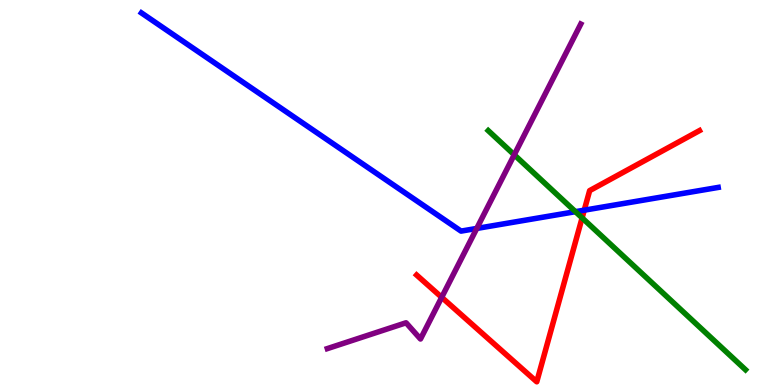[{'lines': ['blue', 'red'], 'intersections': [{'x': 7.54, 'y': 4.54}]}, {'lines': ['green', 'red'], 'intersections': [{'x': 7.51, 'y': 4.34}]}, {'lines': ['purple', 'red'], 'intersections': [{'x': 5.7, 'y': 2.28}]}, {'lines': ['blue', 'green'], 'intersections': [{'x': 7.43, 'y': 4.5}]}, {'lines': ['blue', 'purple'], 'intersections': [{'x': 6.15, 'y': 4.07}]}, {'lines': ['green', 'purple'], 'intersections': [{'x': 6.64, 'y': 5.98}]}]